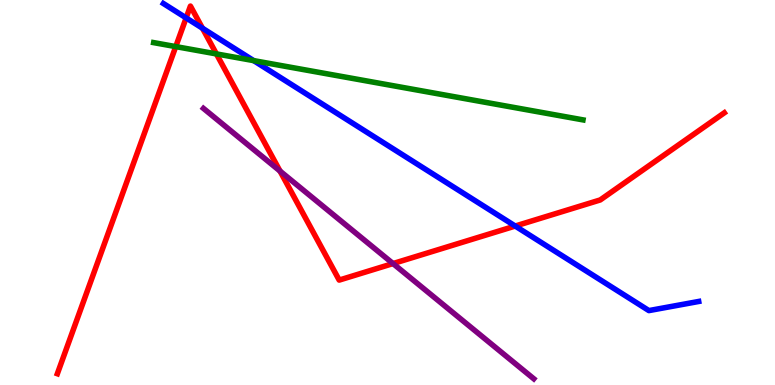[{'lines': ['blue', 'red'], 'intersections': [{'x': 2.4, 'y': 9.53}, {'x': 2.61, 'y': 9.27}, {'x': 6.65, 'y': 4.13}]}, {'lines': ['green', 'red'], 'intersections': [{'x': 2.27, 'y': 8.79}, {'x': 2.79, 'y': 8.6}]}, {'lines': ['purple', 'red'], 'intersections': [{'x': 3.61, 'y': 5.56}, {'x': 5.07, 'y': 3.15}]}, {'lines': ['blue', 'green'], 'intersections': [{'x': 3.27, 'y': 8.43}]}, {'lines': ['blue', 'purple'], 'intersections': []}, {'lines': ['green', 'purple'], 'intersections': []}]